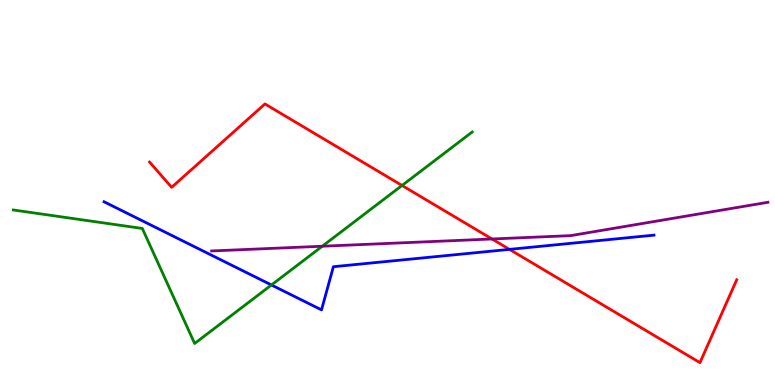[{'lines': ['blue', 'red'], 'intersections': [{'x': 6.57, 'y': 3.52}]}, {'lines': ['green', 'red'], 'intersections': [{'x': 5.19, 'y': 5.18}]}, {'lines': ['purple', 'red'], 'intersections': [{'x': 6.35, 'y': 3.79}]}, {'lines': ['blue', 'green'], 'intersections': [{'x': 3.5, 'y': 2.6}]}, {'lines': ['blue', 'purple'], 'intersections': []}, {'lines': ['green', 'purple'], 'intersections': [{'x': 4.16, 'y': 3.6}]}]